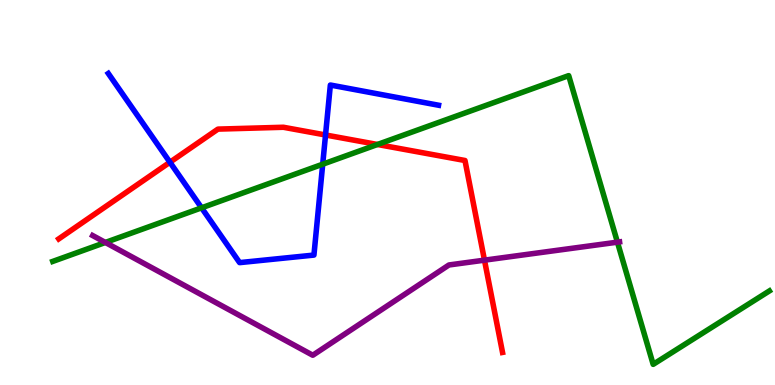[{'lines': ['blue', 'red'], 'intersections': [{'x': 2.19, 'y': 5.79}, {'x': 4.2, 'y': 6.49}]}, {'lines': ['green', 'red'], 'intersections': [{'x': 4.87, 'y': 6.25}]}, {'lines': ['purple', 'red'], 'intersections': [{'x': 6.25, 'y': 3.24}]}, {'lines': ['blue', 'green'], 'intersections': [{'x': 2.6, 'y': 4.6}, {'x': 4.16, 'y': 5.74}]}, {'lines': ['blue', 'purple'], 'intersections': []}, {'lines': ['green', 'purple'], 'intersections': [{'x': 1.36, 'y': 3.7}, {'x': 7.97, 'y': 3.71}]}]